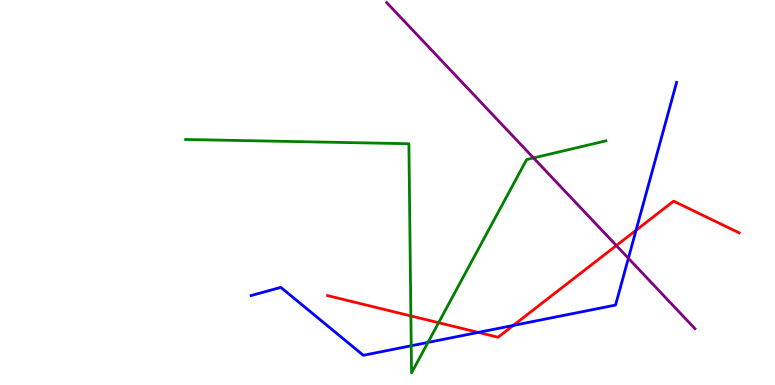[{'lines': ['blue', 'red'], 'intersections': [{'x': 6.17, 'y': 1.37}, {'x': 6.62, 'y': 1.55}, {'x': 8.21, 'y': 4.02}]}, {'lines': ['green', 'red'], 'intersections': [{'x': 5.3, 'y': 1.79}, {'x': 5.66, 'y': 1.62}]}, {'lines': ['purple', 'red'], 'intersections': [{'x': 7.95, 'y': 3.62}]}, {'lines': ['blue', 'green'], 'intersections': [{'x': 5.31, 'y': 1.02}, {'x': 5.52, 'y': 1.11}]}, {'lines': ['blue', 'purple'], 'intersections': [{'x': 8.11, 'y': 3.29}]}, {'lines': ['green', 'purple'], 'intersections': [{'x': 6.88, 'y': 5.9}]}]